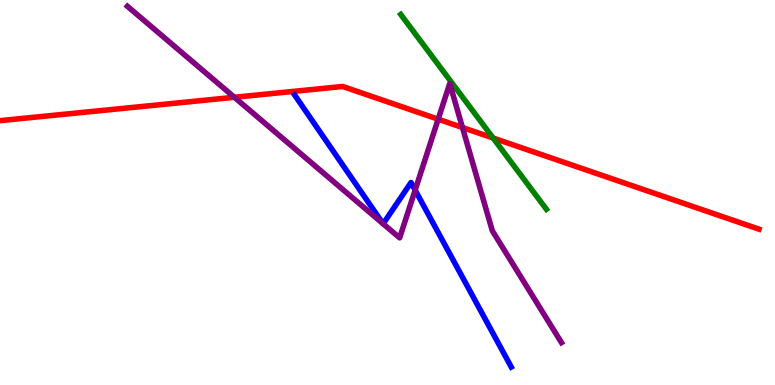[{'lines': ['blue', 'red'], 'intersections': []}, {'lines': ['green', 'red'], 'intersections': [{'x': 6.36, 'y': 6.41}]}, {'lines': ['purple', 'red'], 'intersections': [{'x': 3.02, 'y': 7.47}, {'x': 5.65, 'y': 6.9}, {'x': 5.97, 'y': 6.69}]}, {'lines': ['blue', 'green'], 'intersections': []}, {'lines': ['blue', 'purple'], 'intersections': [{'x': 4.94, 'y': 4.19}, {'x': 4.94, 'y': 4.19}, {'x': 5.36, 'y': 5.06}]}, {'lines': ['green', 'purple'], 'intersections': []}]